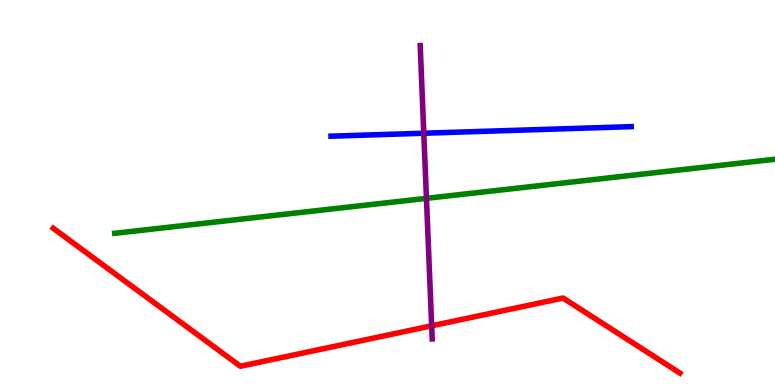[{'lines': ['blue', 'red'], 'intersections': []}, {'lines': ['green', 'red'], 'intersections': []}, {'lines': ['purple', 'red'], 'intersections': [{'x': 5.57, 'y': 1.54}]}, {'lines': ['blue', 'green'], 'intersections': []}, {'lines': ['blue', 'purple'], 'intersections': [{'x': 5.47, 'y': 6.54}]}, {'lines': ['green', 'purple'], 'intersections': [{'x': 5.5, 'y': 4.85}]}]